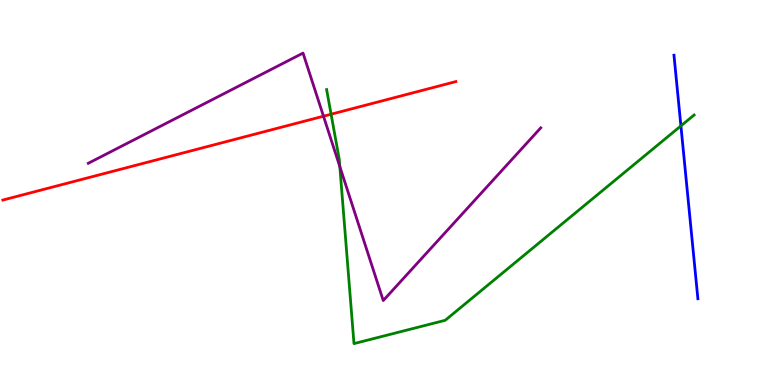[{'lines': ['blue', 'red'], 'intersections': []}, {'lines': ['green', 'red'], 'intersections': [{'x': 4.27, 'y': 7.03}]}, {'lines': ['purple', 'red'], 'intersections': [{'x': 4.17, 'y': 6.98}]}, {'lines': ['blue', 'green'], 'intersections': [{'x': 8.79, 'y': 6.73}]}, {'lines': ['blue', 'purple'], 'intersections': []}, {'lines': ['green', 'purple'], 'intersections': [{'x': 4.38, 'y': 5.67}]}]